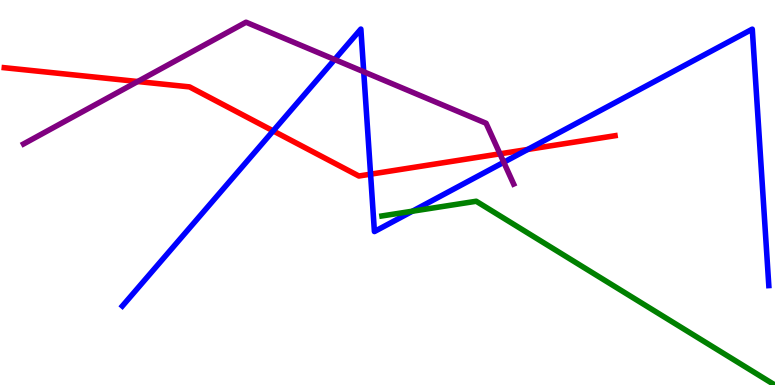[{'lines': ['blue', 'red'], 'intersections': [{'x': 3.52, 'y': 6.6}, {'x': 4.78, 'y': 5.48}, {'x': 6.81, 'y': 6.12}]}, {'lines': ['green', 'red'], 'intersections': []}, {'lines': ['purple', 'red'], 'intersections': [{'x': 1.78, 'y': 7.88}, {'x': 6.45, 'y': 6.0}]}, {'lines': ['blue', 'green'], 'intersections': [{'x': 5.32, 'y': 4.51}]}, {'lines': ['blue', 'purple'], 'intersections': [{'x': 4.32, 'y': 8.45}, {'x': 4.69, 'y': 8.14}, {'x': 6.5, 'y': 5.79}]}, {'lines': ['green', 'purple'], 'intersections': []}]